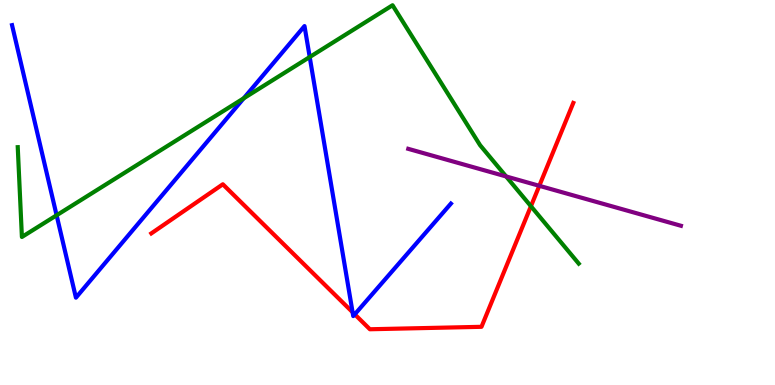[{'lines': ['blue', 'red'], 'intersections': [{'x': 4.55, 'y': 1.89}, {'x': 4.58, 'y': 1.84}]}, {'lines': ['green', 'red'], 'intersections': [{'x': 6.85, 'y': 4.64}]}, {'lines': ['purple', 'red'], 'intersections': [{'x': 6.96, 'y': 5.17}]}, {'lines': ['blue', 'green'], 'intersections': [{'x': 0.73, 'y': 4.41}, {'x': 3.14, 'y': 7.45}, {'x': 4.0, 'y': 8.52}]}, {'lines': ['blue', 'purple'], 'intersections': []}, {'lines': ['green', 'purple'], 'intersections': [{'x': 6.53, 'y': 5.42}]}]